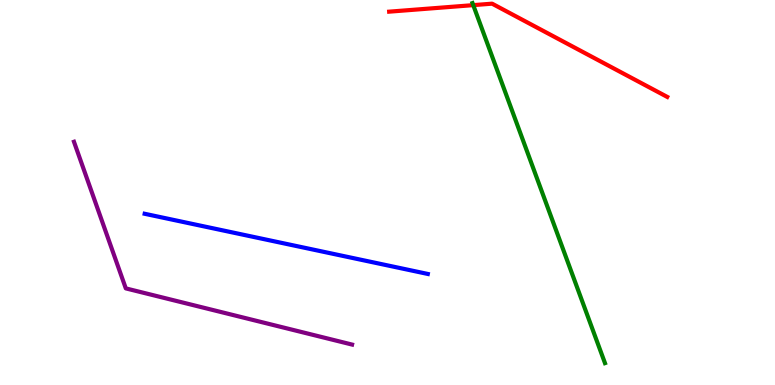[{'lines': ['blue', 'red'], 'intersections': []}, {'lines': ['green', 'red'], 'intersections': [{'x': 6.11, 'y': 9.87}]}, {'lines': ['purple', 'red'], 'intersections': []}, {'lines': ['blue', 'green'], 'intersections': []}, {'lines': ['blue', 'purple'], 'intersections': []}, {'lines': ['green', 'purple'], 'intersections': []}]